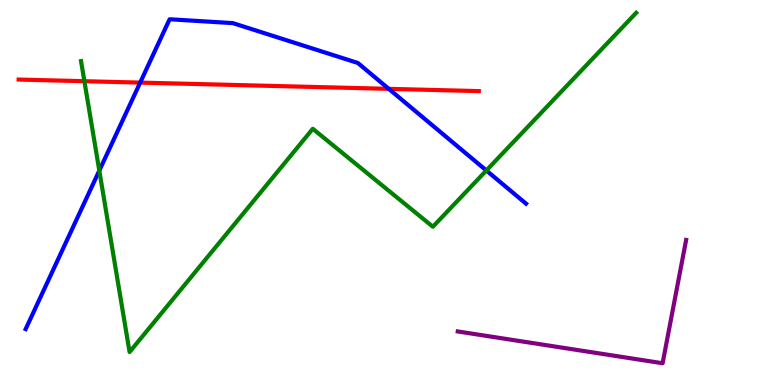[{'lines': ['blue', 'red'], 'intersections': [{'x': 1.81, 'y': 7.85}, {'x': 5.02, 'y': 7.69}]}, {'lines': ['green', 'red'], 'intersections': [{'x': 1.09, 'y': 7.89}]}, {'lines': ['purple', 'red'], 'intersections': []}, {'lines': ['blue', 'green'], 'intersections': [{'x': 1.28, 'y': 5.57}, {'x': 6.28, 'y': 5.57}]}, {'lines': ['blue', 'purple'], 'intersections': []}, {'lines': ['green', 'purple'], 'intersections': []}]